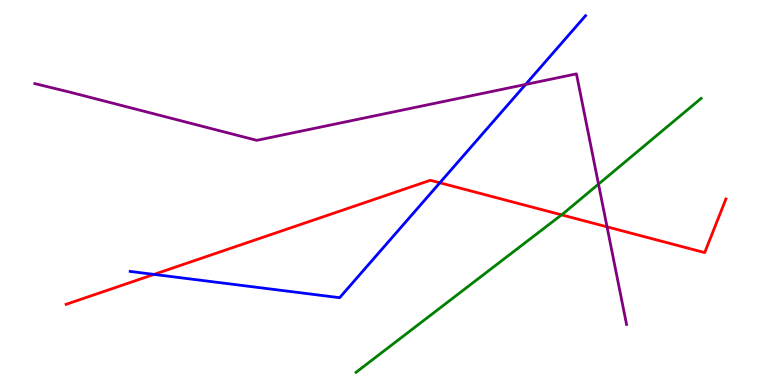[{'lines': ['blue', 'red'], 'intersections': [{'x': 1.99, 'y': 2.87}, {'x': 5.68, 'y': 5.25}]}, {'lines': ['green', 'red'], 'intersections': [{'x': 7.25, 'y': 4.42}]}, {'lines': ['purple', 'red'], 'intersections': [{'x': 7.83, 'y': 4.11}]}, {'lines': ['blue', 'green'], 'intersections': []}, {'lines': ['blue', 'purple'], 'intersections': [{'x': 6.78, 'y': 7.81}]}, {'lines': ['green', 'purple'], 'intersections': [{'x': 7.72, 'y': 5.22}]}]